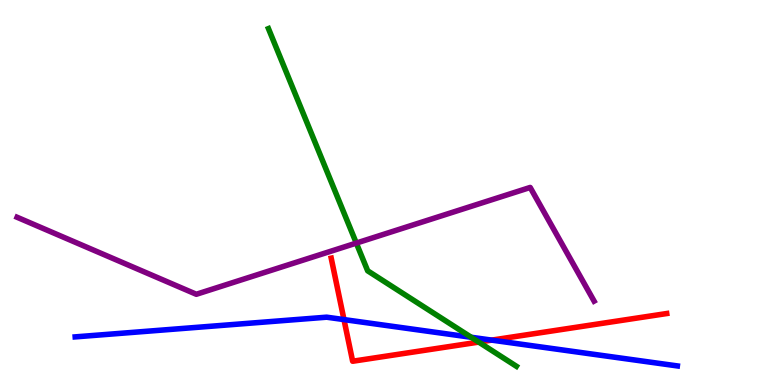[{'lines': ['blue', 'red'], 'intersections': [{'x': 4.44, 'y': 1.7}, {'x': 6.34, 'y': 1.17}]}, {'lines': ['green', 'red'], 'intersections': [{'x': 6.18, 'y': 1.11}]}, {'lines': ['purple', 'red'], 'intersections': []}, {'lines': ['blue', 'green'], 'intersections': [{'x': 6.08, 'y': 1.24}]}, {'lines': ['blue', 'purple'], 'intersections': []}, {'lines': ['green', 'purple'], 'intersections': [{'x': 4.6, 'y': 3.69}]}]